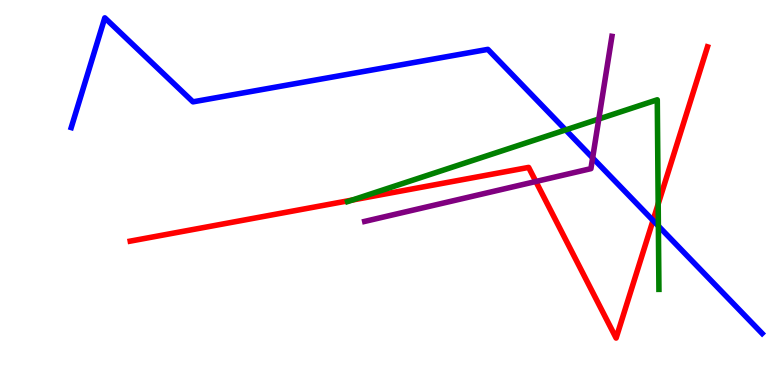[{'lines': ['blue', 'red'], 'intersections': [{'x': 8.43, 'y': 4.27}]}, {'lines': ['green', 'red'], 'intersections': [{'x': 4.55, 'y': 4.8}, {'x': 8.49, 'y': 4.7}]}, {'lines': ['purple', 'red'], 'intersections': [{'x': 6.91, 'y': 5.29}]}, {'lines': ['blue', 'green'], 'intersections': [{'x': 7.3, 'y': 6.63}, {'x': 8.5, 'y': 4.13}]}, {'lines': ['blue', 'purple'], 'intersections': [{'x': 7.65, 'y': 5.9}]}, {'lines': ['green', 'purple'], 'intersections': [{'x': 7.73, 'y': 6.91}]}]